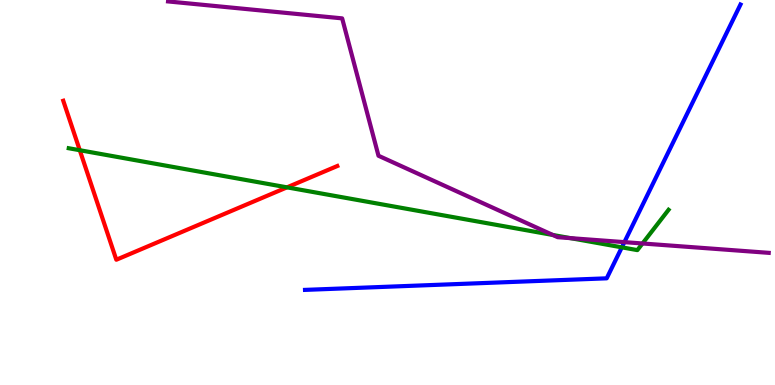[{'lines': ['blue', 'red'], 'intersections': []}, {'lines': ['green', 'red'], 'intersections': [{'x': 1.03, 'y': 6.1}, {'x': 3.7, 'y': 5.13}]}, {'lines': ['purple', 'red'], 'intersections': []}, {'lines': ['blue', 'green'], 'intersections': [{'x': 8.02, 'y': 3.58}]}, {'lines': ['blue', 'purple'], 'intersections': [{'x': 8.06, 'y': 3.71}]}, {'lines': ['green', 'purple'], 'intersections': [{'x': 7.13, 'y': 3.9}, {'x': 7.36, 'y': 3.81}, {'x': 8.29, 'y': 3.68}]}]